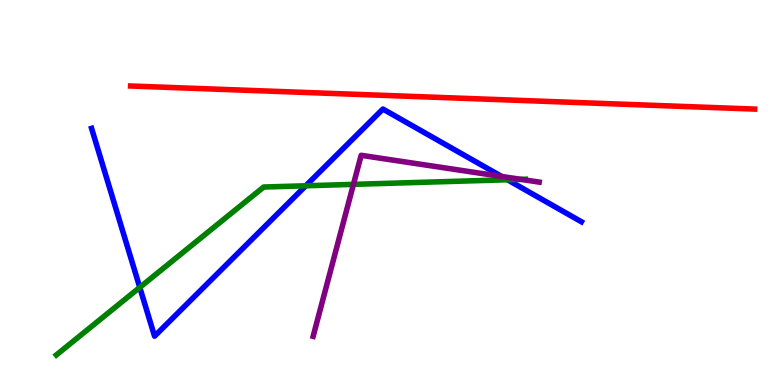[{'lines': ['blue', 'red'], 'intersections': []}, {'lines': ['green', 'red'], 'intersections': []}, {'lines': ['purple', 'red'], 'intersections': []}, {'lines': ['blue', 'green'], 'intersections': [{'x': 1.8, 'y': 2.54}, {'x': 3.95, 'y': 5.17}, {'x': 6.55, 'y': 5.33}]}, {'lines': ['blue', 'purple'], 'intersections': [{'x': 6.47, 'y': 5.42}]}, {'lines': ['green', 'purple'], 'intersections': [{'x': 4.56, 'y': 5.21}, {'x': 6.72, 'y': 5.34}]}]